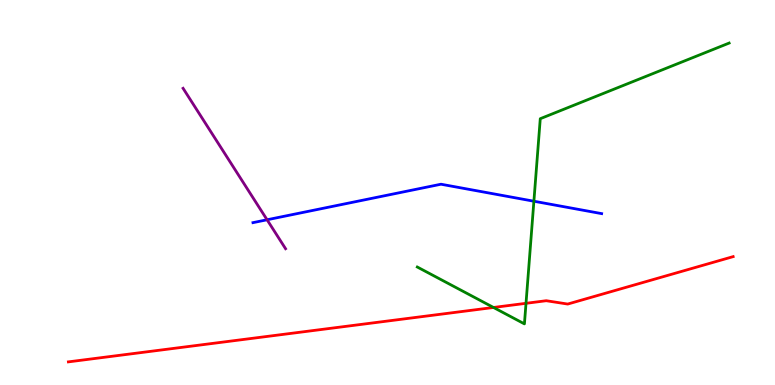[{'lines': ['blue', 'red'], 'intersections': []}, {'lines': ['green', 'red'], 'intersections': [{'x': 6.37, 'y': 2.01}, {'x': 6.79, 'y': 2.12}]}, {'lines': ['purple', 'red'], 'intersections': []}, {'lines': ['blue', 'green'], 'intersections': [{'x': 6.89, 'y': 4.77}]}, {'lines': ['blue', 'purple'], 'intersections': [{'x': 3.45, 'y': 4.29}]}, {'lines': ['green', 'purple'], 'intersections': []}]